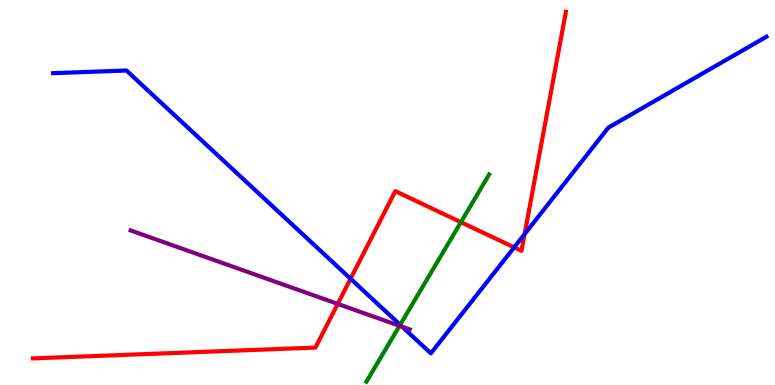[{'lines': ['blue', 'red'], 'intersections': [{'x': 4.52, 'y': 2.76}, {'x': 6.63, 'y': 3.57}, {'x': 6.77, 'y': 3.92}]}, {'lines': ['green', 'red'], 'intersections': [{'x': 5.95, 'y': 4.23}]}, {'lines': ['purple', 'red'], 'intersections': [{'x': 4.36, 'y': 2.11}]}, {'lines': ['blue', 'green'], 'intersections': [{'x': 5.16, 'y': 1.56}]}, {'lines': ['blue', 'purple'], 'intersections': [{'x': 5.19, 'y': 1.51}]}, {'lines': ['green', 'purple'], 'intersections': [{'x': 5.16, 'y': 1.54}]}]